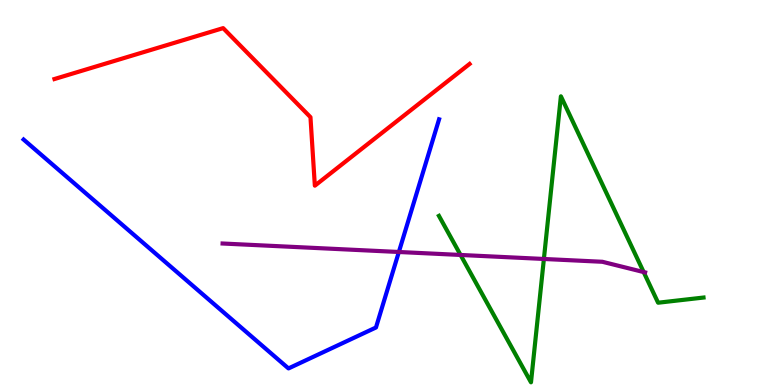[{'lines': ['blue', 'red'], 'intersections': []}, {'lines': ['green', 'red'], 'intersections': []}, {'lines': ['purple', 'red'], 'intersections': []}, {'lines': ['blue', 'green'], 'intersections': []}, {'lines': ['blue', 'purple'], 'intersections': [{'x': 5.15, 'y': 3.45}]}, {'lines': ['green', 'purple'], 'intersections': [{'x': 5.94, 'y': 3.38}, {'x': 7.02, 'y': 3.27}, {'x': 8.31, 'y': 2.93}]}]